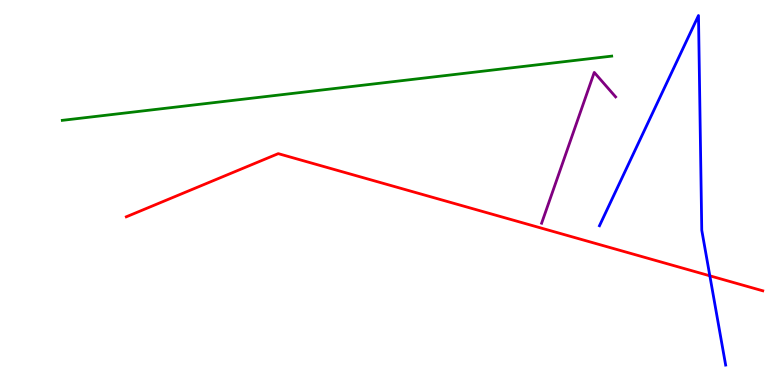[{'lines': ['blue', 'red'], 'intersections': [{'x': 9.16, 'y': 2.84}]}, {'lines': ['green', 'red'], 'intersections': []}, {'lines': ['purple', 'red'], 'intersections': []}, {'lines': ['blue', 'green'], 'intersections': []}, {'lines': ['blue', 'purple'], 'intersections': []}, {'lines': ['green', 'purple'], 'intersections': []}]